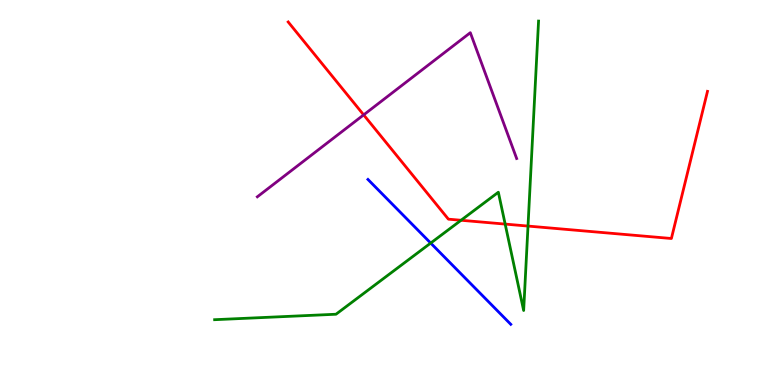[{'lines': ['blue', 'red'], 'intersections': []}, {'lines': ['green', 'red'], 'intersections': [{'x': 5.95, 'y': 4.28}, {'x': 6.52, 'y': 4.18}, {'x': 6.81, 'y': 4.13}]}, {'lines': ['purple', 'red'], 'intersections': [{'x': 4.69, 'y': 7.02}]}, {'lines': ['blue', 'green'], 'intersections': [{'x': 5.56, 'y': 3.69}]}, {'lines': ['blue', 'purple'], 'intersections': []}, {'lines': ['green', 'purple'], 'intersections': []}]